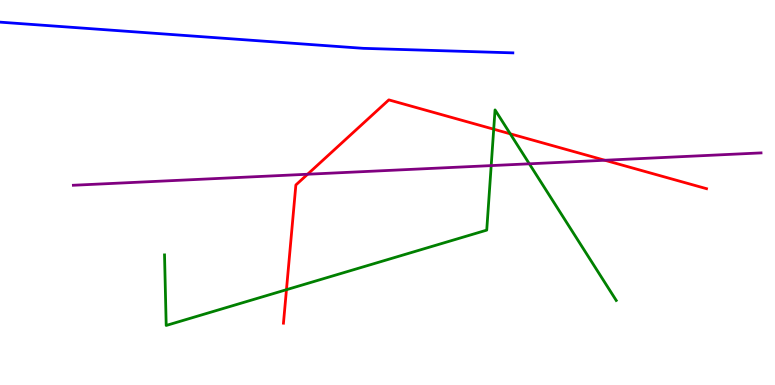[{'lines': ['blue', 'red'], 'intersections': []}, {'lines': ['green', 'red'], 'intersections': [{'x': 3.7, 'y': 2.48}, {'x': 6.37, 'y': 6.64}, {'x': 6.58, 'y': 6.52}]}, {'lines': ['purple', 'red'], 'intersections': [{'x': 3.97, 'y': 5.47}, {'x': 7.8, 'y': 5.84}]}, {'lines': ['blue', 'green'], 'intersections': []}, {'lines': ['blue', 'purple'], 'intersections': []}, {'lines': ['green', 'purple'], 'intersections': [{'x': 6.34, 'y': 5.7}, {'x': 6.83, 'y': 5.75}]}]